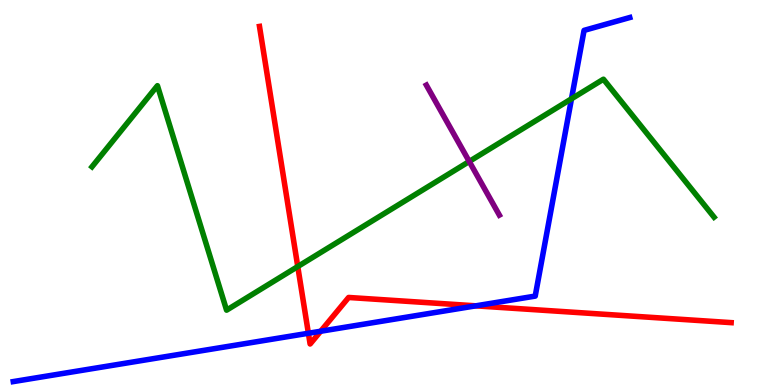[{'lines': ['blue', 'red'], 'intersections': [{'x': 3.98, 'y': 1.34}, {'x': 4.14, 'y': 1.4}, {'x': 6.14, 'y': 2.06}]}, {'lines': ['green', 'red'], 'intersections': [{'x': 3.84, 'y': 3.08}]}, {'lines': ['purple', 'red'], 'intersections': []}, {'lines': ['blue', 'green'], 'intersections': [{'x': 7.37, 'y': 7.43}]}, {'lines': ['blue', 'purple'], 'intersections': []}, {'lines': ['green', 'purple'], 'intersections': [{'x': 6.05, 'y': 5.81}]}]